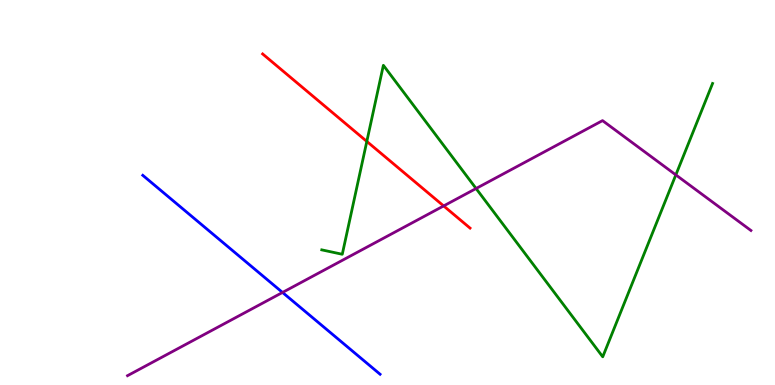[{'lines': ['blue', 'red'], 'intersections': []}, {'lines': ['green', 'red'], 'intersections': [{'x': 4.73, 'y': 6.33}]}, {'lines': ['purple', 'red'], 'intersections': [{'x': 5.72, 'y': 4.65}]}, {'lines': ['blue', 'green'], 'intersections': []}, {'lines': ['blue', 'purple'], 'intersections': [{'x': 3.65, 'y': 2.4}]}, {'lines': ['green', 'purple'], 'intersections': [{'x': 6.14, 'y': 5.1}, {'x': 8.72, 'y': 5.46}]}]